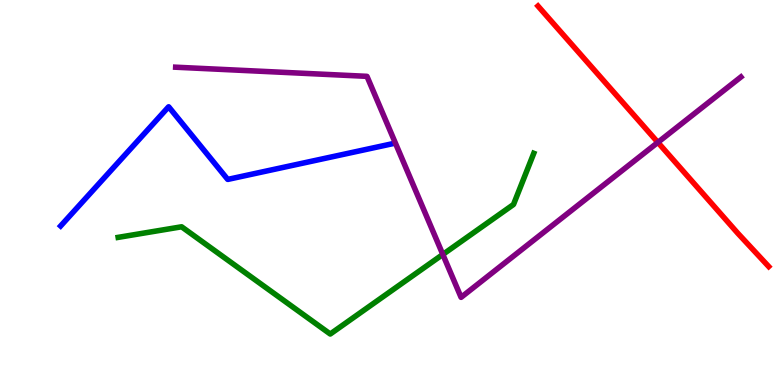[{'lines': ['blue', 'red'], 'intersections': []}, {'lines': ['green', 'red'], 'intersections': []}, {'lines': ['purple', 'red'], 'intersections': [{'x': 8.49, 'y': 6.3}]}, {'lines': ['blue', 'green'], 'intersections': []}, {'lines': ['blue', 'purple'], 'intersections': []}, {'lines': ['green', 'purple'], 'intersections': [{'x': 5.71, 'y': 3.39}]}]